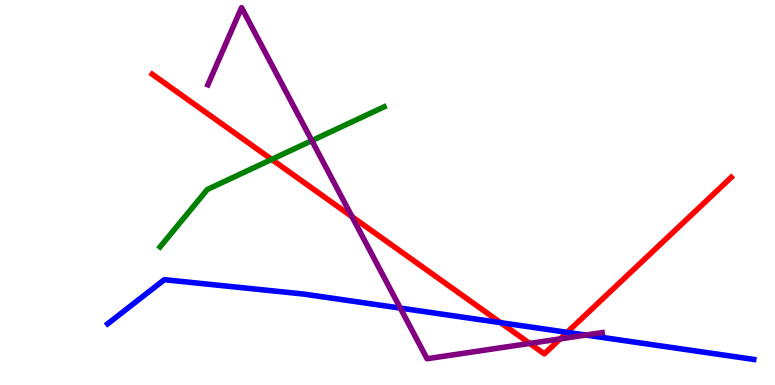[{'lines': ['blue', 'red'], 'intersections': [{'x': 6.46, 'y': 1.62}, {'x': 7.32, 'y': 1.37}]}, {'lines': ['green', 'red'], 'intersections': [{'x': 3.51, 'y': 5.86}]}, {'lines': ['purple', 'red'], 'intersections': [{'x': 4.54, 'y': 4.37}, {'x': 6.84, 'y': 1.08}, {'x': 7.23, 'y': 1.2}]}, {'lines': ['blue', 'green'], 'intersections': []}, {'lines': ['blue', 'purple'], 'intersections': [{'x': 5.17, 'y': 2.0}, {'x': 7.56, 'y': 1.3}]}, {'lines': ['green', 'purple'], 'intersections': [{'x': 4.02, 'y': 6.35}]}]